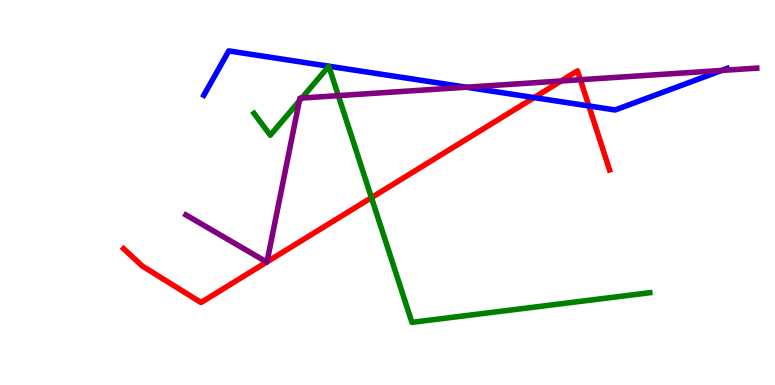[{'lines': ['blue', 'red'], 'intersections': [{'x': 6.89, 'y': 7.47}, {'x': 7.6, 'y': 7.25}]}, {'lines': ['green', 'red'], 'intersections': [{'x': 4.79, 'y': 4.87}]}, {'lines': ['purple', 'red'], 'intersections': [{'x': 3.44, 'y': 3.19}, {'x': 3.45, 'y': 3.2}, {'x': 7.24, 'y': 7.9}, {'x': 7.49, 'y': 7.93}]}, {'lines': ['blue', 'green'], 'intersections': []}, {'lines': ['blue', 'purple'], 'intersections': [{'x': 6.02, 'y': 7.73}, {'x': 9.31, 'y': 8.17}]}, {'lines': ['green', 'purple'], 'intersections': [{'x': 3.86, 'y': 7.38}, {'x': 3.89, 'y': 7.45}, {'x': 4.37, 'y': 7.52}]}]